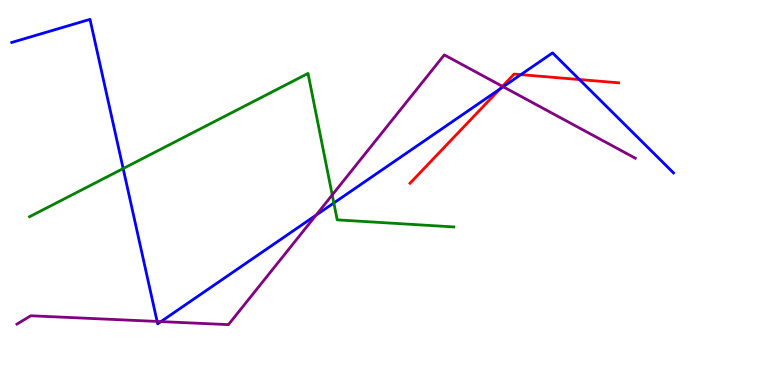[{'lines': ['blue', 'red'], 'intersections': [{'x': 6.45, 'y': 7.69}, {'x': 6.72, 'y': 8.06}, {'x': 7.48, 'y': 7.93}]}, {'lines': ['green', 'red'], 'intersections': []}, {'lines': ['purple', 'red'], 'intersections': [{'x': 6.48, 'y': 7.76}]}, {'lines': ['blue', 'green'], 'intersections': [{'x': 1.59, 'y': 5.62}, {'x': 4.31, 'y': 4.73}]}, {'lines': ['blue', 'purple'], 'intersections': [{'x': 2.03, 'y': 1.65}, {'x': 2.08, 'y': 1.65}, {'x': 4.08, 'y': 4.41}, {'x': 6.49, 'y': 7.75}]}, {'lines': ['green', 'purple'], 'intersections': [{'x': 4.29, 'y': 4.94}]}]